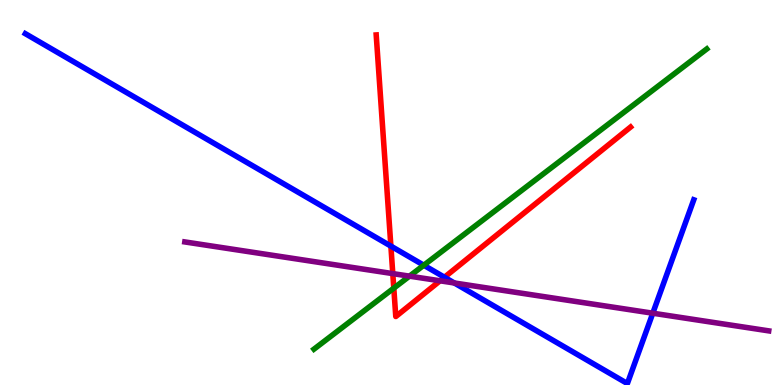[{'lines': ['blue', 'red'], 'intersections': [{'x': 5.04, 'y': 3.61}, {'x': 5.73, 'y': 2.8}]}, {'lines': ['green', 'red'], 'intersections': [{'x': 5.08, 'y': 2.52}]}, {'lines': ['purple', 'red'], 'intersections': [{'x': 5.07, 'y': 2.89}, {'x': 5.68, 'y': 2.71}]}, {'lines': ['blue', 'green'], 'intersections': [{'x': 5.47, 'y': 3.11}]}, {'lines': ['blue', 'purple'], 'intersections': [{'x': 5.86, 'y': 2.65}, {'x': 8.42, 'y': 1.86}]}, {'lines': ['green', 'purple'], 'intersections': [{'x': 5.28, 'y': 2.83}]}]